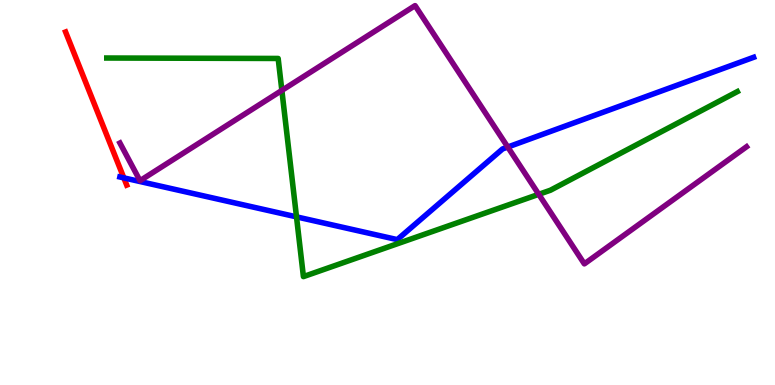[{'lines': ['blue', 'red'], 'intersections': [{'x': 1.6, 'y': 5.38}]}, {'lines': ['green', 'red'], 'intersections': []}, {'lines': ['purple', 'red'], 'intersections': []}, {'lines': ['blue', 'green'], 'intersections': [{'x': 3.83, 'y': 4.37}]}, {'lines': ['blue', 'purple'], 'intersections': [{'x': 6.55, 'y': 6.18}]}, {'lines': ['green', 'purple'], 'intersections': [{'x': 3.64, 'y': 7.65}, {'x': 6.95, 'y': 4.95}]}]